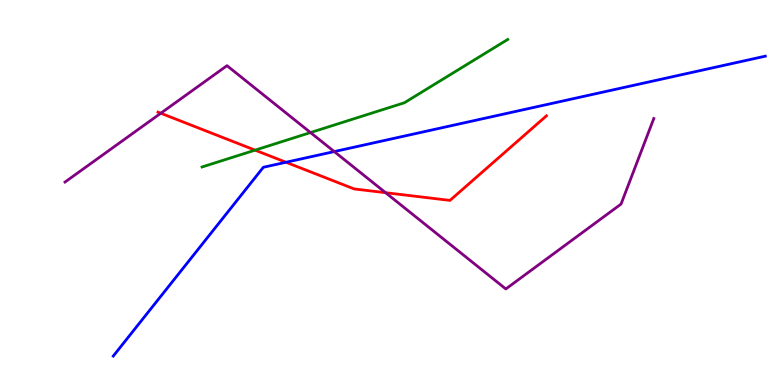[{'lines': ['blue', 'red'], 'intersections': [{'x': 3.69, 'y': 5.79}]}, {'lines': ['green', 'red'], 'intersections': [{'x': 3.29, 'y': 6.1}]}, {'lines': ['purple', 'red'], 'intersections': [{'x': 2.07, 'y': 7.06}, {'x': 4.98, 'y': 4.99}]}, {'lines': ['blue', 'green'], 'intersections': []}, {'lines': ['blue', 'purple'], 'intersections': [{'x': 4.31, 'y': 6.06}]}, {'lines': ['green', 'purple'], 'intersections': [{'x': 4.01, 'y': 6.56}]}]